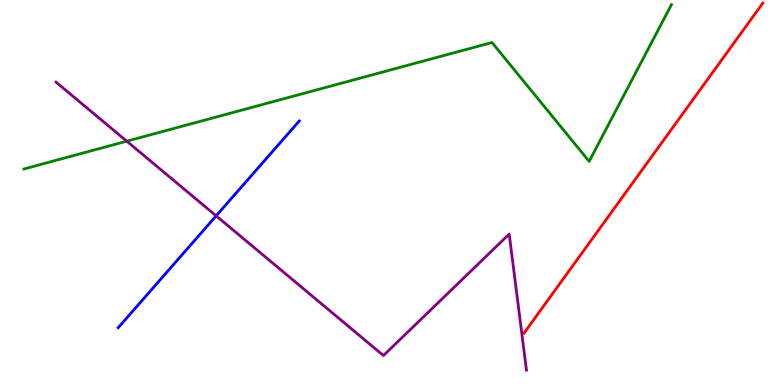[{'lines': ['blue', 'red'], 'intersections': []}, {'lines': ['green', 'red'], 'intersections': []}, {'lines': ['purple', 'red'], 'intersections': []}, {'lines': ['blue', 'green'], 'intersections': []}, {'lines': ['blue', 'purple'], 'intersections': [{'x': 2.79, 'y': 4.39}]}, {'lines': ['green', 'purple'], 'intersections': [{'x': 1.64, 'y': 6.33}]}]